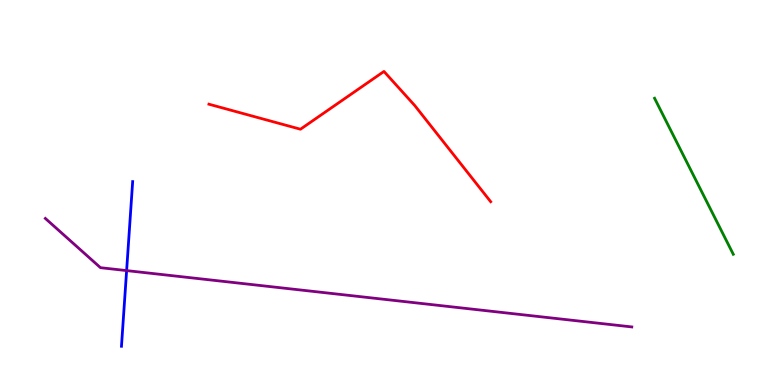[{'lines': ['blue', 'red'], 'intersections': []}, {'lines': ['green', 'red'], 'intersections': []}, {'lines': ['purple', 'red'], 'intersections': []}, {'lines': ['blue', 'green'], 'intersections': []}, {'lines': ['blue', 'purple'], 'intersections': [{'x': 1.63, 'y': 2.97}]}, {'lines': ['green', 'purple'], 'intersections': []}]